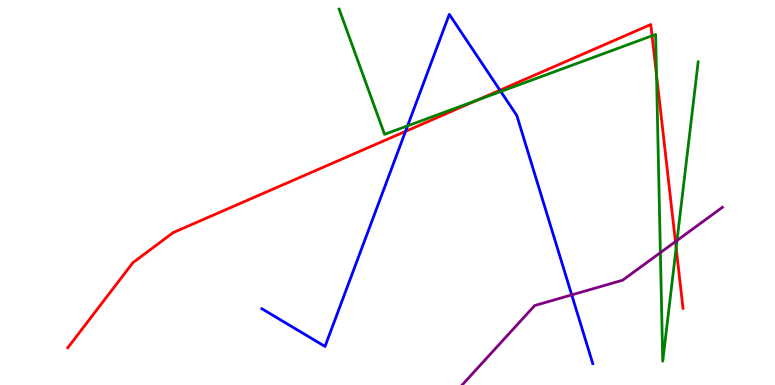[{'lines': ['blue', 'red'], 'intersections': [{'x': 5.23, 'y': 6.59}, {'x': 6.45, 'y': 7.66}]}, {'lines': ['green', 'red'], 'intersections': [{'x': 6.15, 'y': 7.39}, {'x': 8.41, 'y': 9.07}, {'x': 8.47, 'y': 8.05}, {'x': 8.72, 'y': 3.56}]}, {'lines': ['purple', 'red'], 'intersections': [{'x': 8.72, 'y': 3.72}]}, {'lines': ['blue', 'green'], 'intersections': [{'x': 5.26, 'y': 6.73}, {'x': 6.46, 'y': 7.62}]}, {'lines': ['blue', 'purple'], 'intersections': [{'x': 7.38, 'y': 2.34}]}, {'lines': ['green', 'purple'], 'intersections': [{'x': 8.52, 'y': 3.44}, {'x': 8.74, 'y': 3.75}]}]